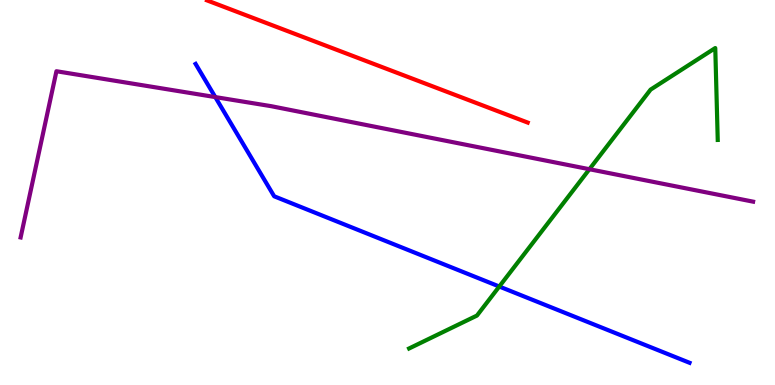[{'lines': ['blue', 'red'], 'intersections': []}, {'lines': ['green', 'red'], 'intersections': []}, {'lines': ['purple', 'red'], 'intersections': []}, {'lines': ['blue', 'green'], 'intersections': [{'x': 6.44, 'y': 2.56}]}, {'lines': ['blue', 'purple'], 'intersections': [{'x': 2.78, 'y': 7.48}]}, {'lines': ['green', 'purple'], 'intersections': [{'x': 7.61, 'y': 5.6}]}]